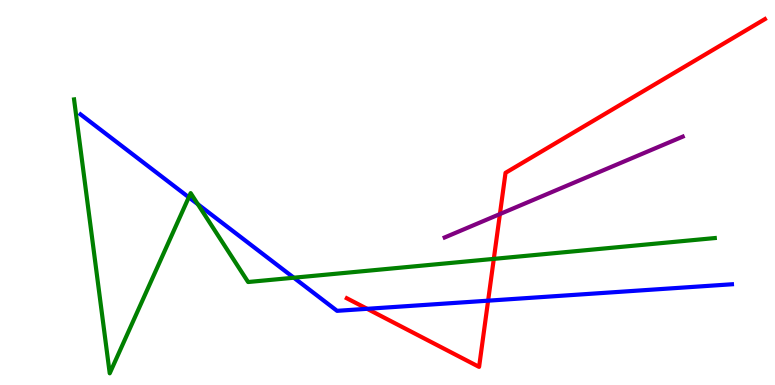[{'lines': ['blue', 'red'], 'intersections': [{'x': 4.74, 'y': 1.98}, {'x': 6.3, 'y': 2.19}]}, {'lines': ['green', 'red'], 'intersections': [{'x': 6.37, 'y': 3.28}]}, {'lines': ['purple', 'red'], 'intersections': [{'x': 6.45, 'y': 4.44}]}, {'lines': ['blue', 'green'], 'intersections': [{'x': 2.44, 'y': 4.88}, {'x': 2.55, 'y': 4.7}, {'x': 3.79, 'y': 2.79}]}, {'lines': ['blue', 'purple'], 'intersections': []}, {'lines': ['green', 'purple'], 'intersections': []}]